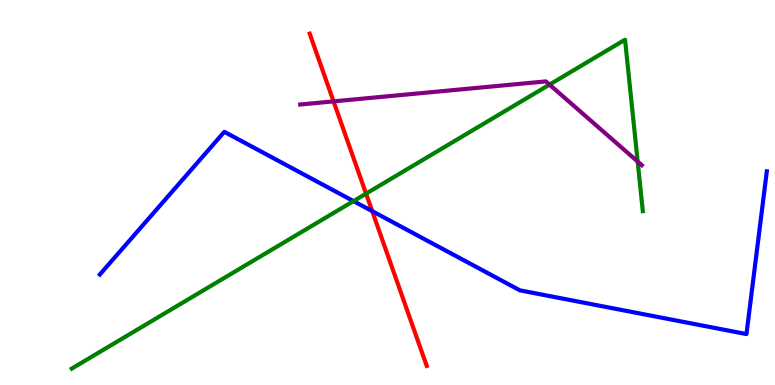[{'lines': ['blue', 'red'], 'intersections': [{'x': 4.8, 'y': 4.52}]}, {'lines': ['green', 'red'], 'intersections': [{'x': 4.72, 'y': 4.97}]}, {'lines': ['purple', 'red'], 'intersections': [{'x': 4.3, 'y': 7.37}]}, {'lines': ['blue', 'green'], 'intersections': [{'x': 4.56, 'y': 4.78}]}, {'lines': ['blue', 'purple'], 'intersections': []}, {'lines': ['green', 'purple'], 'intersections': [{'x': 7.09, 'y': 7.8}, {'x': 8.23, 'y': 5.8}]}]